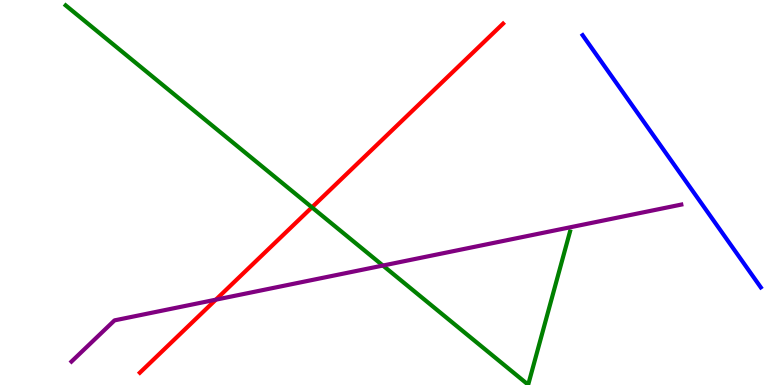[{'lines': ['blue', 'red'], 'intersections': []}, {'lines': ['green', 'red'], 'intersections': [{'x': 4.02, 'y': 4.61}]}, {'lines': ['purple', 'red'], 'intersections': [{'x': 2.79, 'y': 2.22}]}, {'lines': ['blue', 'green'], 'intersections': []}, {'lines': ['blue', 'purple'], 'intersections': []}, {'lines': ['green', 'purple'], 'intersections': [{'x': 4.94, 'y': 3.1}]}]